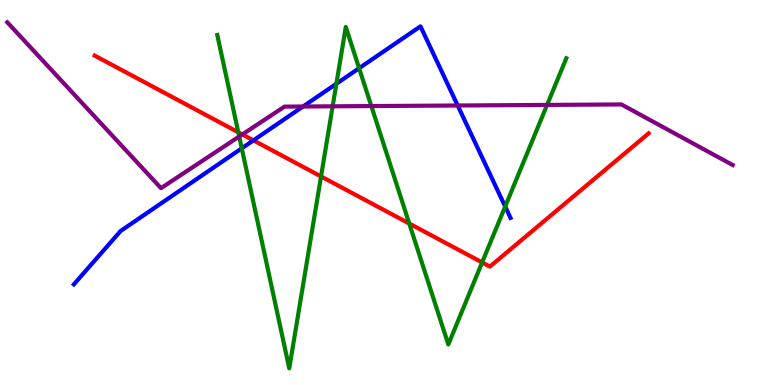[{'lines': ['blue', 'red'], 'intersections': [{'x': 3.27, 'y': 6.35}]}, {'lines': ['green', 'red'], 'intersections': [{'x': 3.07, 'y': 6.56}, {'x': 4.14, 'y': 5.42}, {'x': 5.28, 'y': 4.19}, {'x': 6.22, 'y': 3.18}]}, {'lines': ['purple', 'red'], 'intersections': [{'x': 3.13, 'y': 6.51}]}, {'lines': ['blue', 'green'], 'intersections': [{'x': 3.12, 'y': 6.15}, {'x': 4.34, 'y': 7.82}, {'x': 4.63, 'y': 8.23}, {'x': 6.52, 'y': 4.64}]}, {'lines': ['blue', 'purple'], 'intersections': [{'x': 3.91, 'y': 7.23}, {'x': 5.91, 'y': 7.26}]}, {'lines': ['green', 'purple'], 'intersections': [{'x': 3.09, 'y': 6.45}, {'x': 4.29, 'y': 7.24}, {'x': 4.79, 'y': 7.25}, {'x': 7.06, 'y': 7.27}]}]